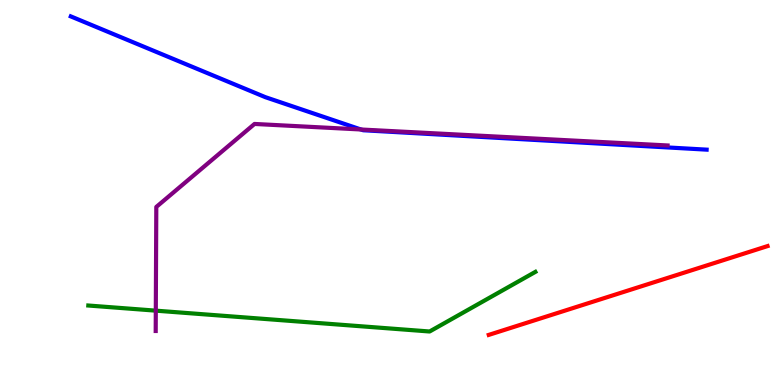[{'lines': ['blue', 'red'], 'intersections': []}, {'lines': ['green', 'red'], 'intersections': []}, {'lines': ['purple', 'red'], 'intersections': []}, {'lines': ['blue', 'green'], 'intersections': []}, {'lines': ['blue', 'purple'], 'intersections': [{'x': 4.66, 'y': 6.64}]}, {'lines': ['green', 'purple'], 'intersections': [{'x': 2.01, 'y': 1.93}]}]